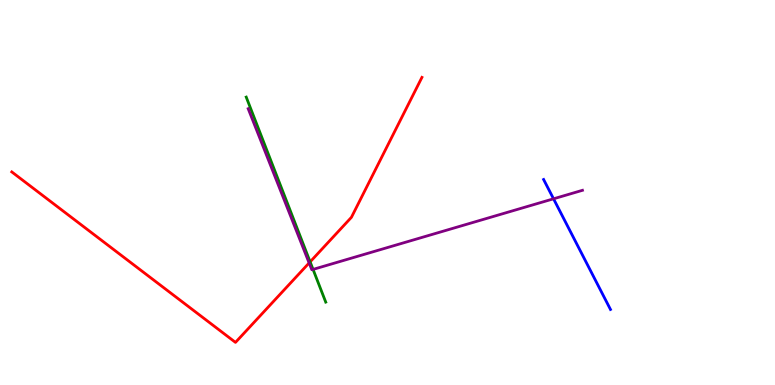[{'lines': ['blue', 'red'], 'intersections': []}, {'lines': ['green', 'red'], 'intersections': [{'x': 4.0, 'y': 3.2}]}, {'lines': ['purple', 'red'], 'intersections': [{'x': 3.99, 'y': 3.17}]}, {'lines': ['blue', 'green'], 'intersections': []}, {'lines': ['blue', 'purple'], 'intersections': [{'x': 7.14, 'y': 4.84}]}, {'lines': ['green', 'purple'], 'intersections': [{'x': 4.04, 'y': 3.0}]}]